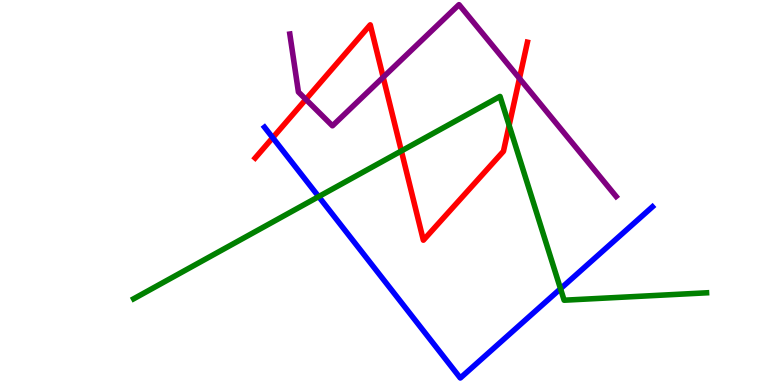[{'lines': ['blue', 'red'], 'intersections': [{'x': 3.52, 'y': 6.42}]}, {'lines': ['green', 'red'], 'intersections': [{'x': 5.18, 'y': 6.08}, {'x': 6.57, 'y': 6.74}]}, {'lines': ['purple', 'red'], 'intersections': [{'x': 3.95, 'y': 7.42}, {'x': 4.94, 'y': 7.99}, {'x': 6.7, 'y': 7.96}]}, {'lines': ['blue', 'green'], 'intersections': [{'x': 4.11, 'y': 4.89}, {'x': 7.23, 'y': 2.5}]}, {'lines': ['blue', 'purple'], 'intersections': []}, {'lines': ['green', 'purple'], 'intersections': []}]